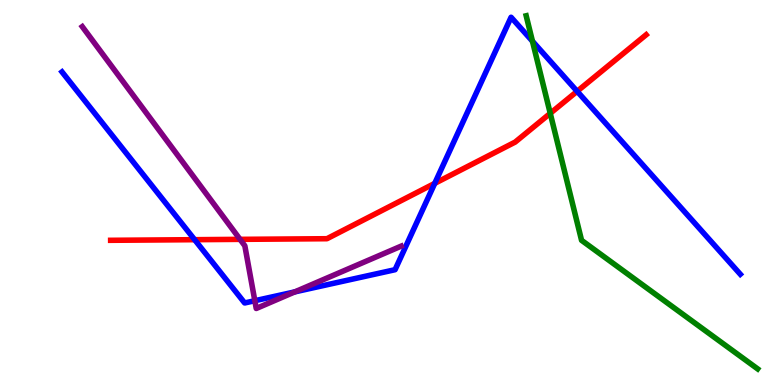[{'lines': ['blue', 'red'], 'intersections': [{'x': 2.51, 'y': 3.77}, {'x': 5.61, 'y': 5.24}, {'x': 7.45, 'y': 7.63}]}, {'lines': ['green', 'red'], 'intersections': [{'x': 7.1, 'y': 7.06}]}, {'lines': ['purple', 'red'], 'intersections': [{'x': 3.1, 'y': 3.78}]}, {'lines': ['blue', 'green'], 'intersections': [{'x': 6.87, 'y': 8.93}]}, {'lines': ['blue', 'purple'], 'intersections': [{'x': 3.29, 'y': 2.19}, {'x': 3.8, 'y': 2.42}]}, {'lines': ['green', 'purple'], 'intersections': []}]